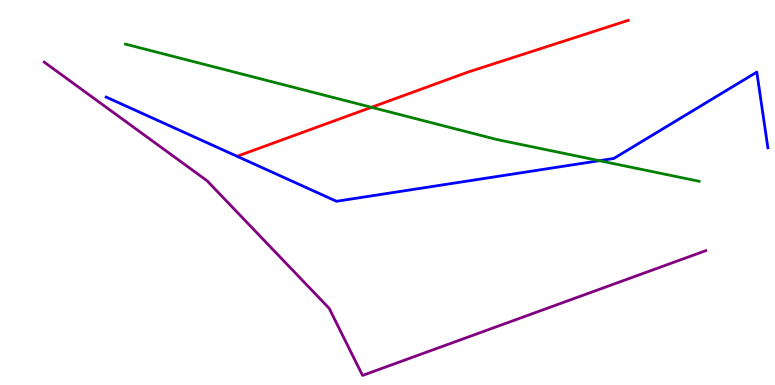[{'lines': ['blue', 'red'], 'intersections': []}, {'lines': ['green', 'red'], 'intersections': [{'x': 4.79, 'y': 7.21}]}, {'lines': ['purple', 'red'], 'intersections': []}, {'lines': ['blue', 'green'], 'intersections': [{'x': 7.73, 'y': 5.83}]}, {'lines': ['blue', 'purple'], 'intersections': []}, {'lines': ['green', 'purple'], 'intersections': []}]